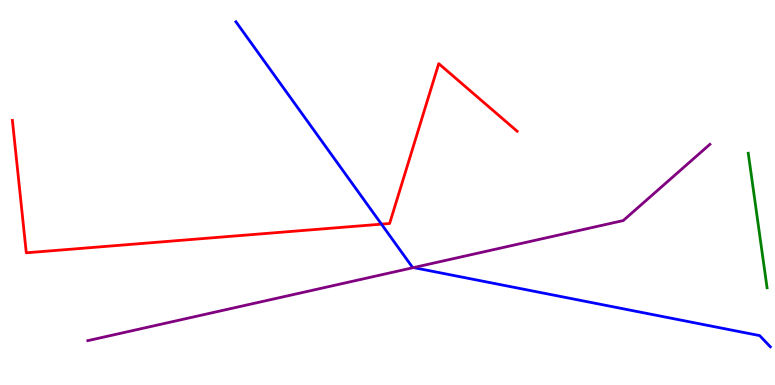[{'lines': ['blue', 'red'], 'intersections': [{'x': 4.92, 'y': 4.18}]}, {'lines': ['green', 'red'], 'intersections': []}, {'lines': ['purple', 'red'], 'intersections': []}, {'lines': ['blue', 'green'], 'intersections': []}, {'lines': ['blue', 'purple'], 'intersections': [{'x': 5.34, 'y': 3.05}]}, {'lines': ['green', 'purple'], 'intersections': []}]